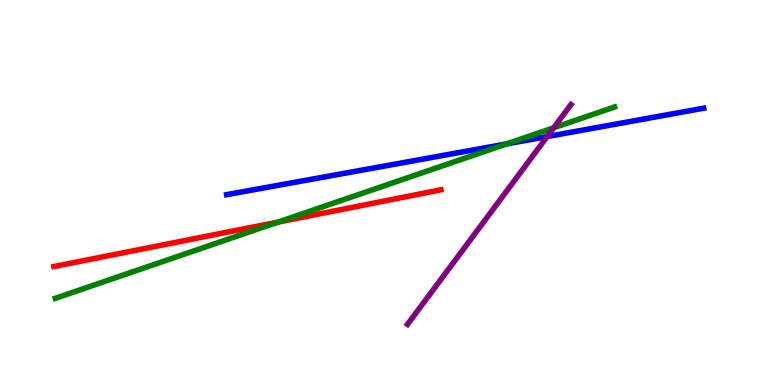[{'lines': ['blue', 'red'], 'intersections': []}, {'lines': ['green', 'red'], 'intersections': [{'x': 3.59, 'y': 4.23}]}, {'lines': ['purple', 'red'], 'intersections': []}, {'lines': ['blue', 'green'], 'intersections': [{'x': 6.54, 'y': 6.26}]}, {'lines': ['blue', 'purple'], 'intersections': [{'x': 7.06, 'y': 6.45}]}, {'lines': ['green', 'purple'], 'intersections': [{'x': 7.14, 'y': 6.68}]}]